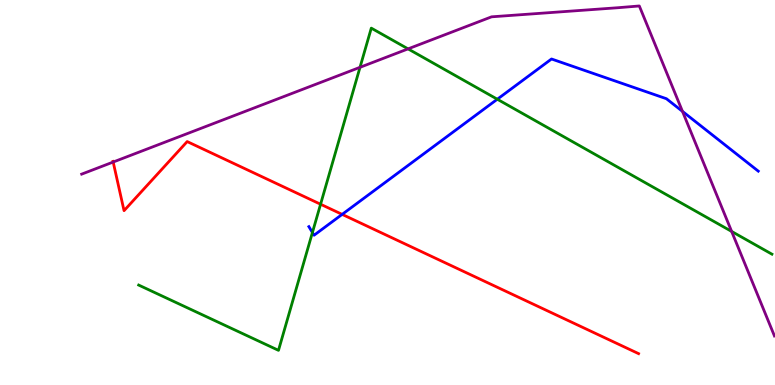[{'lines': ['blue', 'red'], 'intersections': [{'x': 4.41, 'y': 4.43}]}, {'lines': ['green', 'red'], 'intersections': [{'x': 4.14, 'y': 4.7}]}, {'lines': ['purple', 'red'], 'intersections': [{'x': 1.46, 'y': 5.79}]}, {'lines': ['blue', 'green'], 'intersections': [{'x': 4.03, 'y': 3.96}, {'x': 6.42, 'y': 7.42}]}, {'lines': ['blue', 'purple'], 'intersections': [{'x': 8.81, 'y': 7.11}]}, {'lines': ['green', 'purple'], 'intersections': [{'x': 4.65, 'y': 8.25}, {'x': 5.27, 'y': 8.73}, {'x': 9.44, 'y': 3.99}]}]